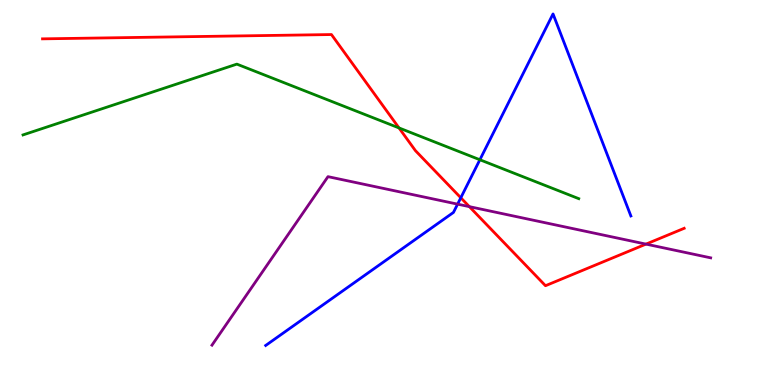[{'lines': ['blue', 'red'], 'intersections': [{'x': 5.95, 'y': 4.86}]}, {'lines': ['green', 'red'], 'intersections': [{'x': 5.15, 'y': 6.68}]}, {'lines': ['purple', 'red'], 'intersections': [{'x': 6.06, 'y': 4.63}, {'x': 8.34, 'y': 3.66}]}, {'lines': ['blue', 'green'], 'intersections': [{'x': 6.19, 'y': 5.85}]}, {'lines': ['blue', 'purple'], 'intersections': [{'x': 5.9, 'y': 4.7}]}, {'lines': ['green', 'purple'], 'intersections': []}]